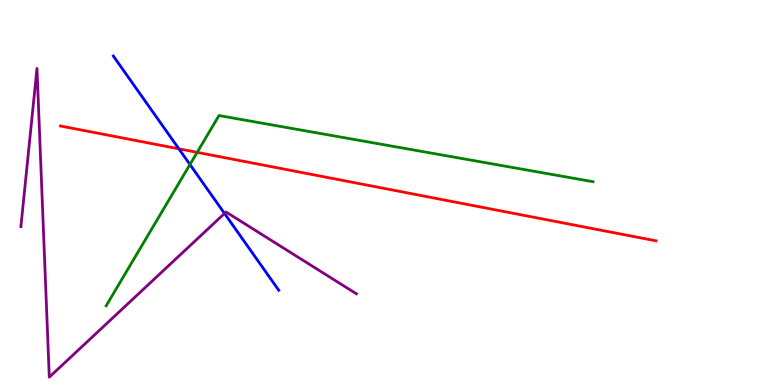[{'lines': ['blue', 'red'], 'intersections': [{'x': 2.31, 'y': 6.13}]}, {'lines': ['green', 'red'], 'intersections': [{'x': 2.54, 'y': 6.04}]}, {'lines': ['purple', 'red'], 'intersections': []}, {'lines': ['blue', 'green'], 'intersections': [{'x': 2.45, 'y': 5.73}]}, {'lines': ['blue', 'purple'], 'intersections': [{'x': 2.9, 'y': 4.46}]}, {'lines': ['green', 'purple'], 'intersections': []}]